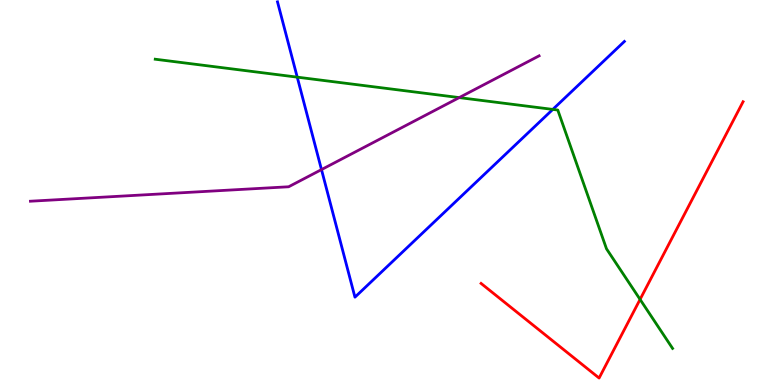[{'lines': ['blue', 'red'], 'intersections': []}, {'lines': ['green', 'red'], 'intersections': [{'x': 8.26, 'y': 2.22}]}, {'lines': ['purple', 'red'], 'intersections': []}, {'lines': ['blue', 'green'], 'intersections': [{'x': 3.84, 'y': 8.0}, {'x': 7.13, 'y': 7.16}]}, {'lines': ['blue', 'purple'], 'intersections': [{'x': 4.15, 'y': 5.59}]}, {'lines': ['green', 'purple'], 'intersections': [{'x': 5.93, 'y': 7.47}]}]